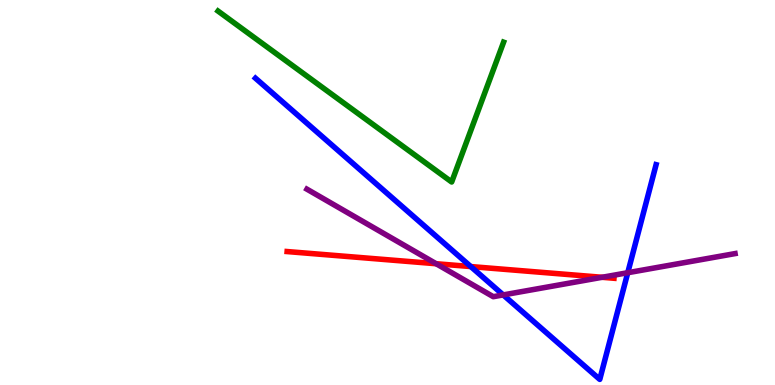[{'lines': ['blue', 'red'], 'intersections': [{'x': 6.07, 'y': 3.08}]}, {'lines': ['green', 'red'], 'intersections': []}, {'lines': ['purple', 'red'], 'intersections': [{'x': 5.63, 'y': 3.15}, {'x': 7.77, 'y': 2.8}]}, {'lines': ['blue', 'green'], 'intersections': []}, {'lines': ['blue', 'purple'], 'intersections': [{'x': 6.49, 'y': 2.34}, {'x': 8.1, 'y': 2.92}]}, {'lines': ['green', 'purple'], 'intersections': []}]